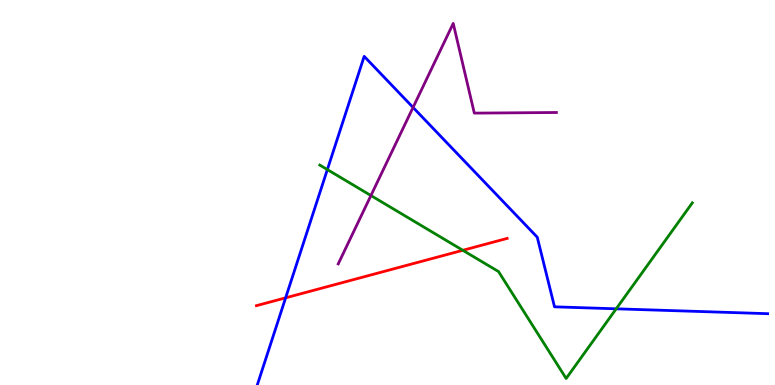[{'lines': ['blue', 'red'], 'intersections': [{'x': 3.69, 'y': 2.26}]}, {'lines': ['green', 'red'], 'intersections': [{'x': 5.97, 'y': 3.5}]}, {'lines': ['purple', 'red'], 'intersections': []}, {'lines': ['blue', 'green'], 'intersections': [{'x': 4.22, 'y': 5.6}, {'x': 7.95, 'y': 1.98}]}, {'lines': ['blue', 'purple'], 'intersections': [{'x': 5.33, 'y': 7.21}]}, {'lines': ['green', 'purple'], 'intersections': [{'x': 4.79, 'y': 4.92}]}]